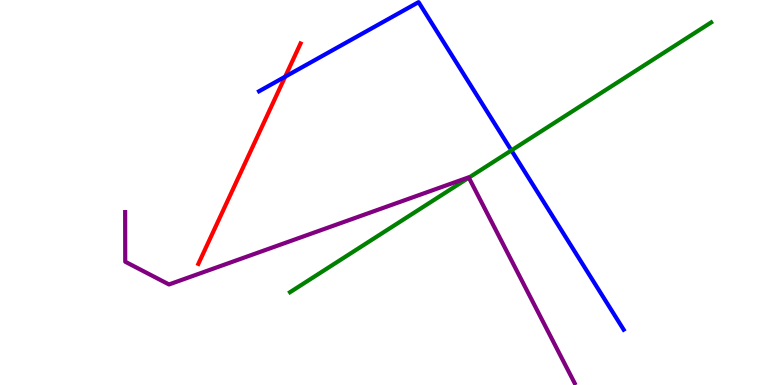[{'lines': ['blue', 'red'], 'intersections': [{'x': 3.68, 'y': 8.01}]}, {'lines': ['green', 'red'], 'intersections': []}, {'lines': ['purple', 'red'], 'intersections': []}, {'lines': ['blue', 'green'], 'intersections': [{'x': 6.6, 'y': 6.09}]}, {'lines': ['blue', 'purple'], 'intersections': []}, {'lines': ['green', 'purple'], 'intersections': [{'x': 6.05, 'y': 5.39}]}]